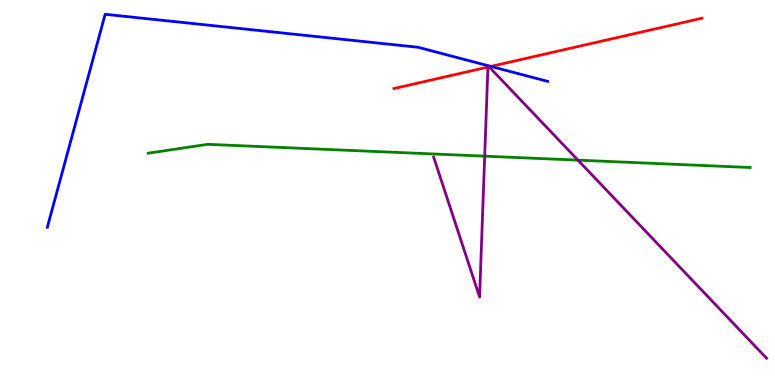[{'lines': ['blue', 'red'], 'intersections': [{'x': 6.33, 'y': 8.27}]}, {'lines': ['green', 'red'], 'intersections': []}, {'lines': ['purple', 'red'], 'intersections': [{'x': 6.3, 'y': 8.26}, {'x': 6.31, 'y': 8.26}]}, {'lines': ['blue', 'green'], 'intersections': []}, {'lines': ['blue', 'purple'], 'intersections': [{'x': 6.3, 'y': 8.29}, {'x': 6.3, 'y': 8.29}]}, {'lines': ['green', 'purple'], 'intersections': [{'x': 6.25, 'y': 5.94}, {'x': 7.46, 'y': 5.84}]}]